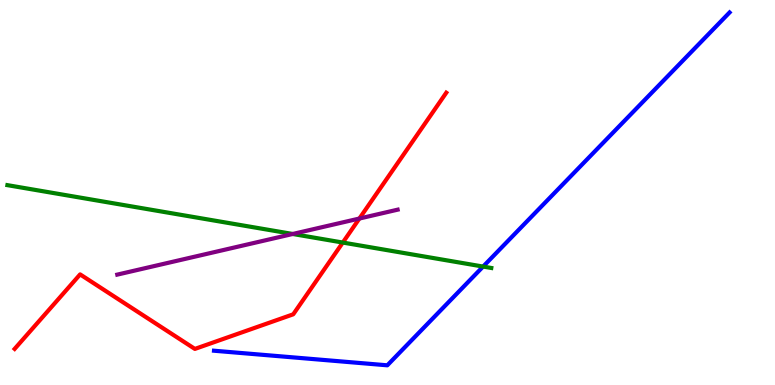[{'lines': ['blue', 'red'], 'intersections': []}, {'lines': ['green', 'red'], 'intersections': [{'x': 4.42, 'y': 3.7}]}, {'lines': ['purple', 'red'], 'intersections': [{'x': 4.64, 'y': 4.32}]}, {'lines': ['blue', 'green'], 'intersections': [{'x': 6.23, 'y': 3.08}]}, {'lines': ['blue', 'purple'], 'intersections': []}, {'lines': ['green', 'purple'], 'intersections': [{'x': 3.78, 'y': 3.92}]}]